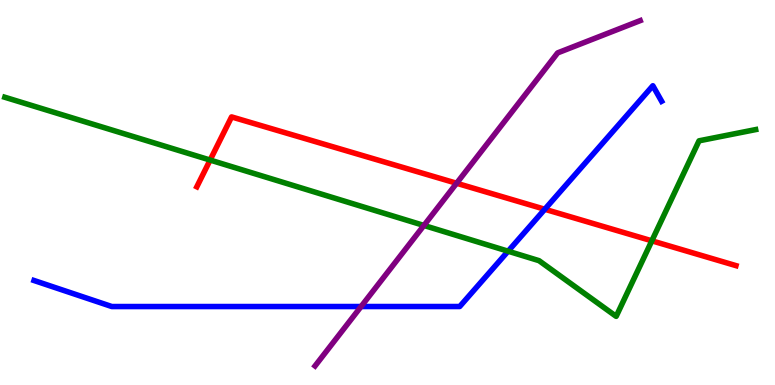[{'lines': ['blue', 'red'], 'intersections': [{'x': 7.03, 'y': 4.56}]}, {'lines': ['green', 'red'], 'intersections': [{'x': 2.71, 'y': 5.84}, {'x': 8.41, 'y': 3.75}]}, {'lines': ['purple', 'red'], 'intersections': [{'x': 5.89, 'y': 5.24}]}, {'lines': ['blue', 'green'], 'intersections': [{'x': 6.56, 'y': 3.48}]}, {'lines': ['blue', 'purple'], 'intersections': [{'x': 4.66, 'y': 2.04}]}, {'lines': ['green', 'purple'], 'intersections': [{'x': 5.47, 'y': 4.14}]}]